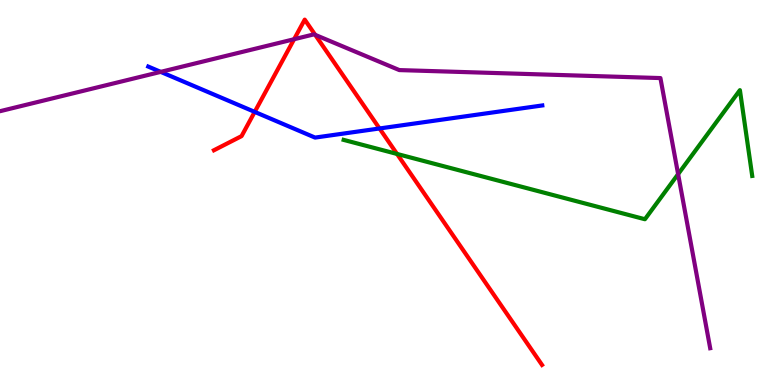[{'lines': ['blue', 'red'], 'intersections': [{'x': 3.29, 'y': 7.09}, {'x': 4.9, 'y': 6.66}]}, {'lines': ['green', 'red'], 'intersections': [{'x': 5.12, 'y': 6.0}]}, {'lines': ['purple', 'red'], 'intersections': [{'x': 3.79, 'y': 8.98}, {'x': 4.07, 'y': 9.09}]}, {'lines': ['blue', 'green'], 'intersections': []}, {'lines': ['blue', 'purple'], 'intersections': [{'x': 2.07, 'y': 8.13}]}, {'lines': ['green', 'purple'], 'intersections': [{'x': 8.75, 'y': 5.48}]}]